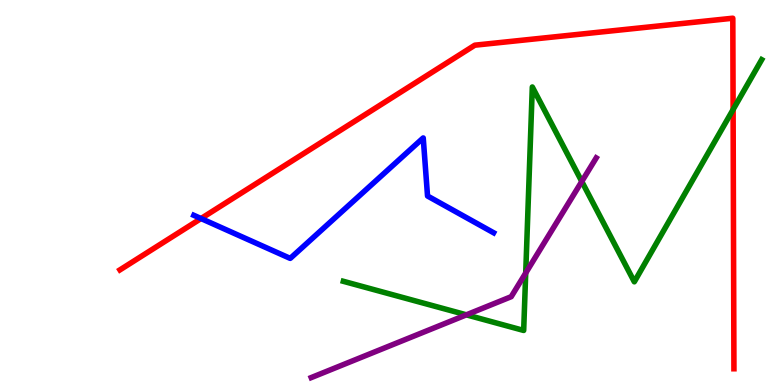[{'lines': ['blue', 'red'], 'intersections': [{'x': 2.59, 'y': 4.32}]}, {'lines': ['green', 'red'], 'intersections': [{'x': 9.46, 'y': 7.15}]}, {'lines': ['purple', 'red'], 'intersections': []}, {'lines': ['blue', 'green'], 'intersections': []}, {'lines': ['blue', 'purple'], 'intersections': []}, {'lines': ['green', 'purple'], 'intersections': [{'x': 6.02, 'y': 1.82}, {'x': 6.78, 'y': 2.91}, {'x': 7.51, 'y': 5.29}]}]